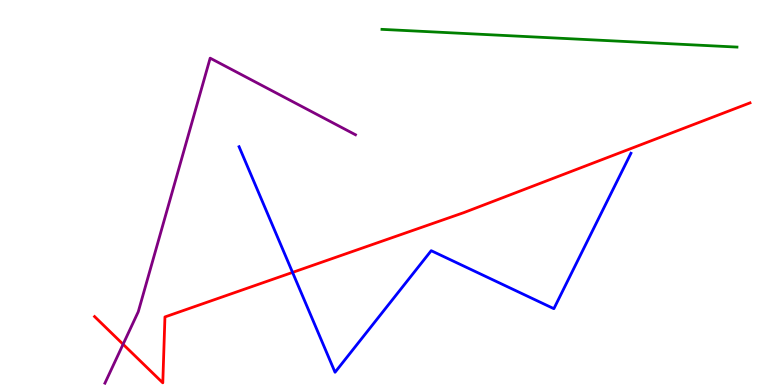[{'lines': ['blue', 'red'], 'intersections': [{'x': 3.77, 'y': 2.92}]}, {'lines': ['green', 'red'], 'intersections': []}, {'lines': ['purple', 'red'], 'intersections': [{'x': 1.59, 'y': 1.06}]}, {'lines': ['blue', 'green'], 'intersections': []}, {'lines': ['blue', 'purple'], 'intersections': []}, {'lines': ['green', 'purple'], 'intersections': []}]